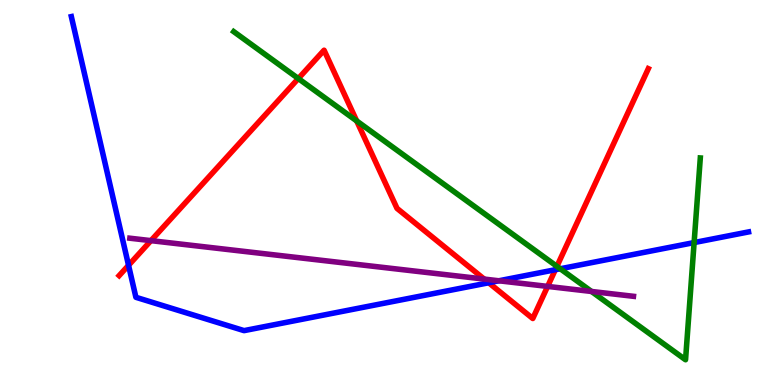[{'lines': ['blue', 'red'], 'intersections': [{'x': 1.66, 'y': 3.11}, {'x': 6.31, 'y': 2.66}, {'x': 7.17, 'y': 2.99}]}, {'lines': ['green', 'red'], 'intersections': [{'x': 3.85, 'y': 7.96}, {'x': 4.6, 'y': 6.86}, {'x': 7.19, 'y': 3.08}]}, {'lines': ['purple', 'red'], 'intersections': [{'x': 1.95, 'y': 3.75}, {'x': 6.25, 'y': 2.75}, {'x': 7.07, 'y': 2.56}]}, {'lines': ['blue', 'green'], 'intersections': [{'x': 7.23, 'y': 3.02}, {'x': 8.96, 'y': 3.7}]}, {'lines': ['blue', 'purple'], 'intersections': [{'x': 6.44, 'y': 2.71}]}, {'lines': ['green', 'purple'], 'intersections': [{'x': 7.63, 'y': 2.43}]}]